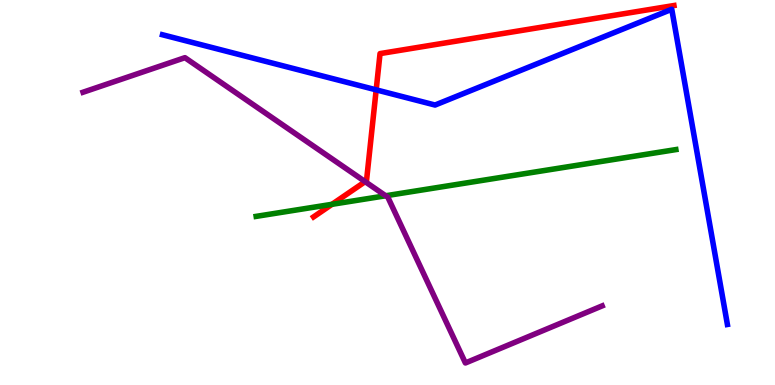[{'lines': ['blue', 'red'], 'intersections': [{'x': 4.85, 'y': 7.67}]}, {'lines': ['green', 'red'], 'intersections': [{'x': 4.28, 'y': 4.69}]}, {'lines': ['purple', 'red'], 'intersections': [{'x': 4.71, 'y': 5.28}]}, {'lines': ['blue', 'green'], 'intersections': []}, {'lines': ['blue', 'purple'], 'intersections': []}, {'lines': ['green', 'purple'], 'intersections': [{'x': 4.98, 'y': 4.92}]}]